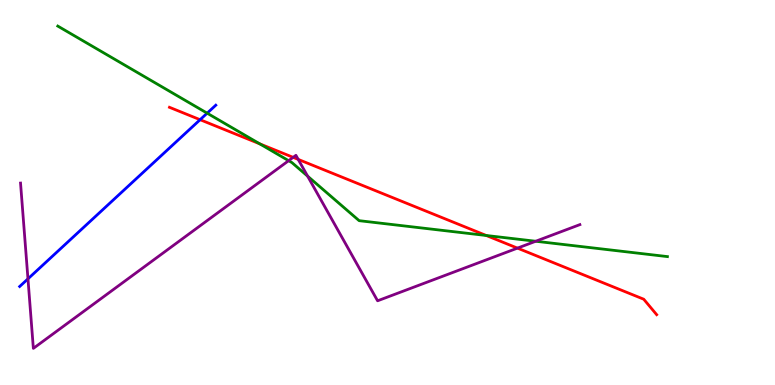[{'lines': ['blue', 'red'], 'intersections': [{'x': 2.58, 'y': 6.89}]}, {'lines': ['green', 'red'], 'intersections': [{'x': 3.35, 'y': 6.26}, {'x': 6.27, 'y': 3.88}]}, {'lines': ['purple', 'red'], 'intersections': [{'x': 3.78, 'y': 5.91}, {'x': 3.85, 'y': 5.86}, {'x': 6.68, 'y': 3.56}]}, {'lines': ['blue', 'green'], 'intersections': [{'x': 2.67, 'y': 7.06}]}, {'lines': ['blue', 'purple'], 'intersections': [{'x': 0.361, 'y': 2.76}]}, {'lines': ['green', 'purple'], 'intersections': [{'x': 3.72, 'y': 5.83}, {'x': 3.97, 'y': 5.42}, {'x': 6.91, 'y': 3.73}]}]